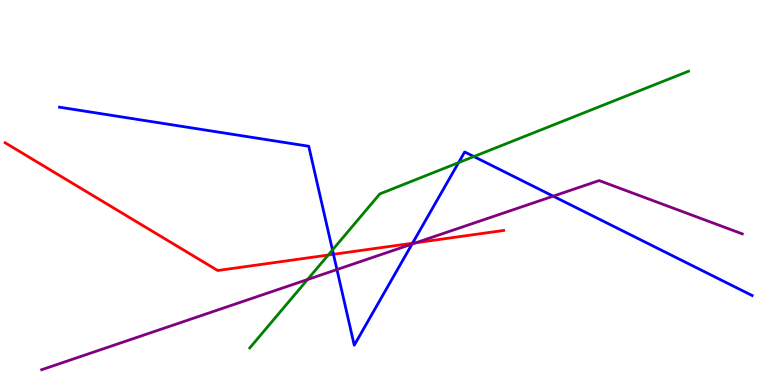[{'lines': ['blue', 'red'], 'intersections': [{'x': 4.3, 'y': 3.39}, {'x': 5.32, 'y': 3.68}]}, {'lines': ['green', 'red'], 'intersections': [{'x': 4.23, 'y': 3.38}]}, {'lines': ['purple', 'red'], 'intersections': [{'x': 5.37, 'y': 3.7}]}, {'lines': ['blue', 'green'], 'intersections': [{'x': 4.29, 'y': 3.51}, {'x': 5.92, 'y': 5.78}, {'x': 6.11, 'y': 5.93}]}, {'lines': ['blue', 'purple'], 'intersections': [{'x': 4.35, 'y': 3.0}, {'x': 5.32, 'y': 3.66}, {'x': 7.14, 'y': 4.9}]}, {'lines': ['green', 'purple'], 'intersections': [{'x': 3.97, 'y': 2.74}]}]